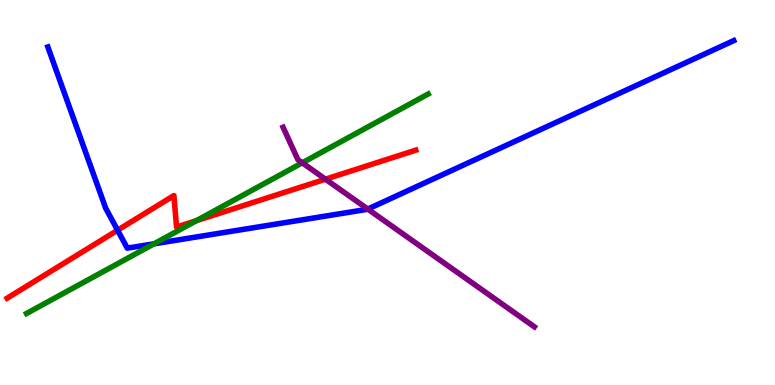[{'lines': ['blue', 'red'], 'intersections': [{'x': 1.52, 'y': 4.02}]}, {'lines': ['green', 'red'], 'intersections': [{'x': 2.53, 'y': 4.27}]}, {'lines': ['purple', 'red'], 'intersections': [{'x': 4.2, 'y': 5.35}]}, {'lines': ['blue', 'green'], 'intersections': [{'x': 1.99, 'y': 3.67}]}, {'lines': ['blue', 'purple'], 'intersections': [{'x': 4.75, 'y': 4.57}]}, {'lines': ['green', 'purple'], 'intersections': [{'x': 3.9, 'y': 5.77}]}]